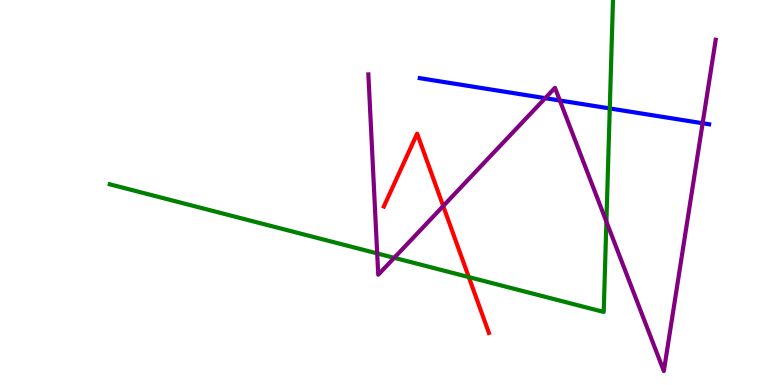[{'lines': ['blue', 'red'], 'intersections': []}, {'lines': ['green', 'red'], 'intersections': [{'x': 6.05, 'y': 2.8}]}, {'lines': ['purple', 'red'], 'intersections': [{'x': 5.72, 'y': 4.65}]}, {'lines': ['blue', 'green'], 'intersections': [{'x': 7.87, 'y': 7.18}]}, {'lines': ['blue', 'purple'], 'intersections': [{'x': 7.04, 'y': 7.45}, {'x': 7.22, 'y': 7.39}, {'x': 9.07, 'y': 6.8}]}, {'lines': ['green', 'purple'], 'intersections': [{'x': 4.87, 'y': 3.42}, {'x': 5.09, 'y': 3.3}, {'x': 7.82, 'y': 4.24}]}]